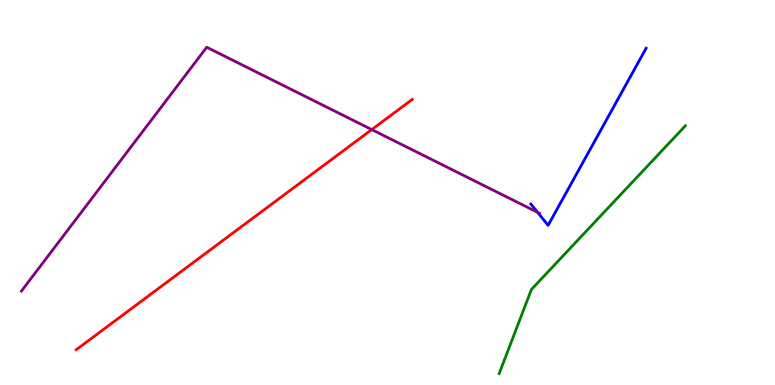[{'lines': ['blue', 'red'], 'intersections': []}, {'lines': ['green', 'red'], 'intersections': []}, {'lines': ['purple', 'red'], 'intersections': [{'x': 4.8, 'y': 6.63}]}, {'lines': ['blue', 'green'], 'intersections': []}, {'lines': ['blue', 'purple'], 'intersections': [{'x': 6.94, 'y': 4.48}]}, {'lines': ['green', 'purple'], 'intersections': []}]